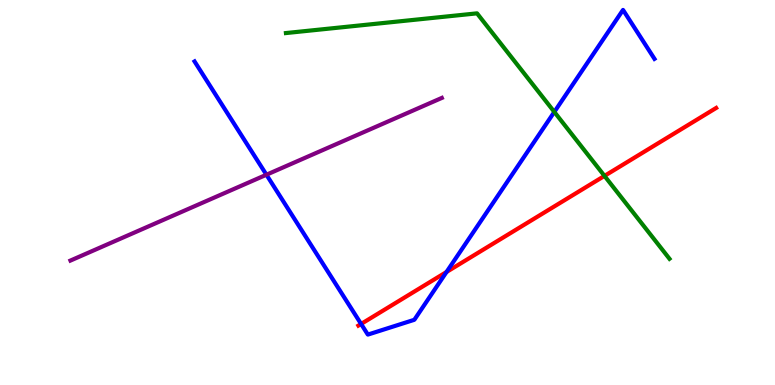[{'lines': ['blue', 'red'], 'intersections': [{'x': 4.66, 'y': 1.59}, {'x': 5.76, 'y': 2.94}]}, {'lines': ['green', 'red'], 'intersections': [{'x': 7.8, 'y': 5.43}]}, {'lines': ['purple', 'red'], 'intersections': []}, {'lines': ['blue', 'green'], 'intersections': [{'x': 7.15, 'y': 7.09}]}, {'lines': ['blue', 'purple'], 'intersections': [{'x': 3.44, 'y': 5.46}]}, {'lines': ['green', 'purple'], 'intersections': []}]